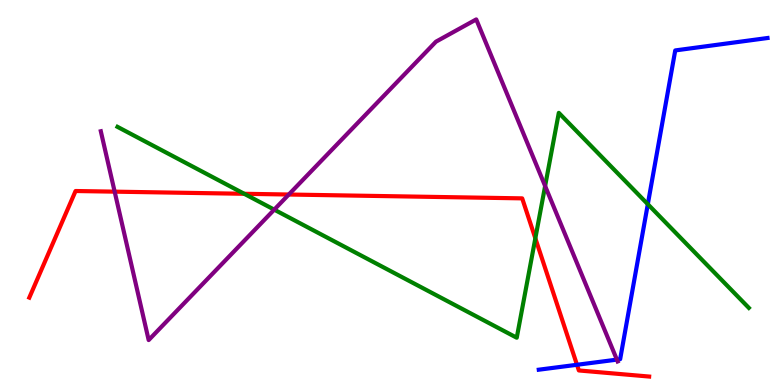[{'lines': ['blue', 'red'], 'intersections': [{'x': 7.45, 'y': 0.525}]}, {'lines': ['green', 'red'], 'intersections': [{'x': 3.15, 'y': 4.97}, {'x': 6.91, 'y': 3.81}]}, {'lines': ['purple', 'red'], 'intersections': [{'x': 1.48, 'y': 5.02}, {'x': 3.73, 'y': 4.95}]}, {'lines': ['blue', 'green'], 'intersections': [{'x': 8.36, 'y': 4.7}]}, {'lines': ['blue', 'purple'], 'intersections': [{'x': 7.96, 'y': 0.659}]}, {'lines': ['green', 'purple'], 'intersections': [{'x': 3.54, 'y': 4.55}, {'x': 7.03, 'y': 5.17}]}]